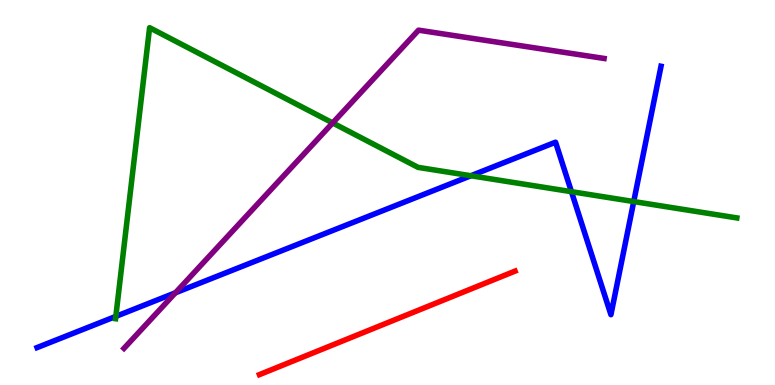[{'lines': ['blue', 'red'], 'intersections': []}, {'lines': ['green', 'red'], 'intersections': []}, {'lines': ['purple', 'red'], 'intersections': []}, {'lines': ['blue', 'green'], 'intersections': [{'x': 1.49, 'y': 1.78}, {'x': 6.08, 'y': 5.44}, {'x': 7.37, 'y': 5.02}, {'x': 8.18, 'y': 4.76}]}, {'lines': ['blue', 'purple'], 'intersections': [{'x': 2.26, 'y': 2.4}]}, {'lines': ['green', 'purple'], 'intersections': [{'x': 4.29, 'y': 6.81}]}]